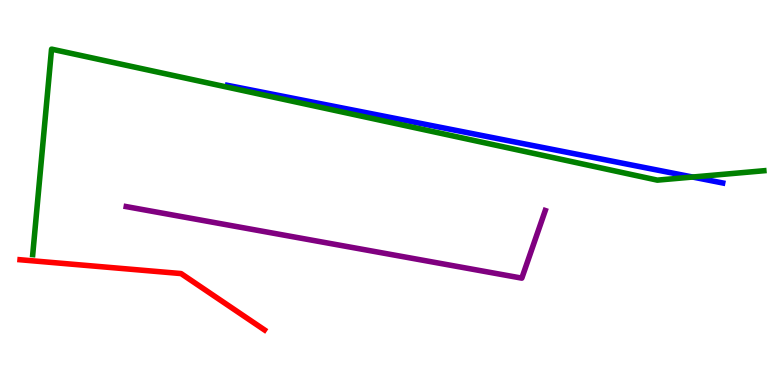[{'lines': ['blue', 'red'], 'intersections': []}, {'lines': ['green', 'red'], 'intersections': []}, {'lines': ['purple', 'red'], 'intersections': []}, {'lines': ['blue', 'green'], 'intersections': [{'x': 8.94, 'y': 5.4}]}, {'lines': ['blue', 'purple'], 'intersections': []}, {'lines': ['green', 'purple'], 'intersections': []}]